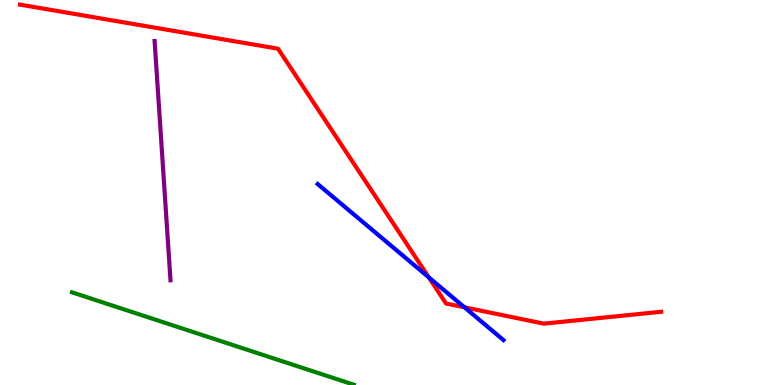[{'lines': ['blue', 'red'], 'intersections': [{'x': 5.53, 'y': 2.79}, {'x': 5.99, 'y': 2.02}]}, {'lines': ['green', 'red'], 'intersections': []}, {'lines': ['purple', 'red'], 'intersections': []}, {'lines': ['blue', 'green'], 'intersections': []}, {'lines': ['blue', 'purple'], 'intersections': []}, {'lines': ['green', 'purple'], 'intersections': []}]